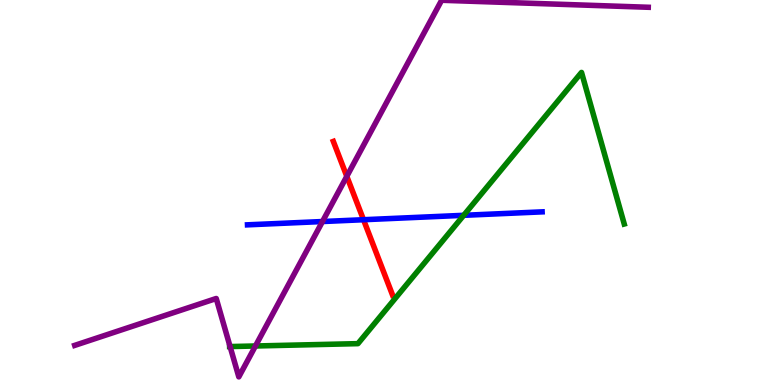[{'lines': ['blue', 'red'], 'intersections': [{'x': 4.69, 'y': 4.29}]}, {'lines': ['green', 'red'], 'intersections': []}, {'lines': ['purple', 'red'], 'intersections': [{'x': 4.47, 'y': 5.42}]}, {'lines': ['blue', 'green'], 'intersections': [{'x': 5.98, 'y': 4.41}]}, {'lines': ['blue', 'purple'], 'intersections': [{'x': 4.16, 'y': 4.25}]}, {'lines': ['green', 'purple'], 'intersections': [{'x': 2.97, 'y': 0.998}, {'x': 3.3, 'y': 1.01}]}]